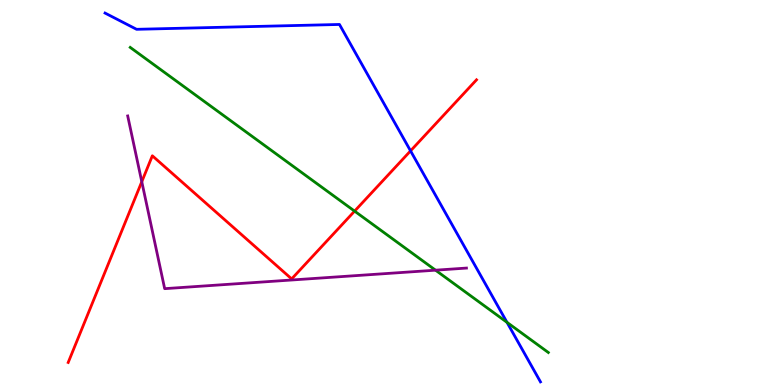[{'lines': ['blue', 'red'], 'intersections': [{'x': 5.3, 'y': 6.08}]}, {'lines': ['green', 'red'], 'intersections': [{'x': 4.58, 'y': 4.52}]}, {'lines': ['purple', 'red'], 'intersections': [{'x': 1.83, 'y': 5.28}]}, {'lines': ['blue', 'green'], 'intersections': [{'x': 6.54, 'y': 1.63}]}, {'lines': ['blue', 'purple'], 'intersections': []}, {'lines': ['green', 'purple'], 'intersections': [{'x': 5.62, 'y': 2.98}]}]